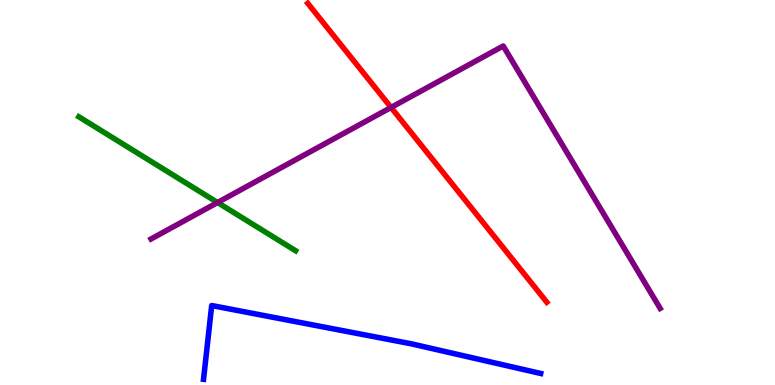[{'lines': ['blue', 'red'], 'intersections': []}, {'lines': ['green', 'red'], 'intersections': []}, {'lines': ['purple', 'red'], 'intersections': [{'x': 5.05, 'y': 7.21}]}, {'lines': ['blue', 'green'], 'intersections': []}, {'lines': ['blue', 'purple'], 'intersections': []}, {'lines': ['green', 'purple'], 'intersections': [{'x': 2.81, 'y': 4.74}]}]